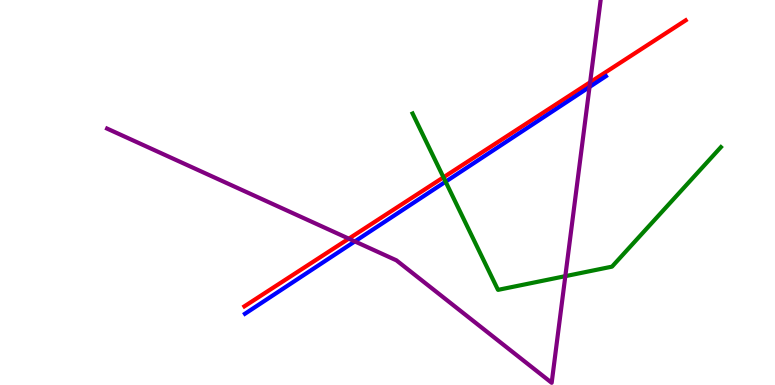[{'lines': ['blue', 'red'], 'intersections': []}, {'lines': ['green', 'red'], 'intersections': [{'x': 5.72, 'y': 5.39}]}, {'lines': ['purple', 'red'], 'intersections': [{'x': 4.5, 'y': 3.8}, {'x': 7.61, 'y': 7.86}]}, {'lines': ['blue', 'green'], 'intersections': [{'x': 5.75, 'y': 5.28}]}, {'lines': ['blue', 'purple'], 'intersections': [{'x': 4.58, 'y': 3.73}, {'x': 7.61, 'y': 7.74}]}, {'lines': ['green', 'purple'], 'intersections': [{'x': 7.29, 'y': 2.83}]}]